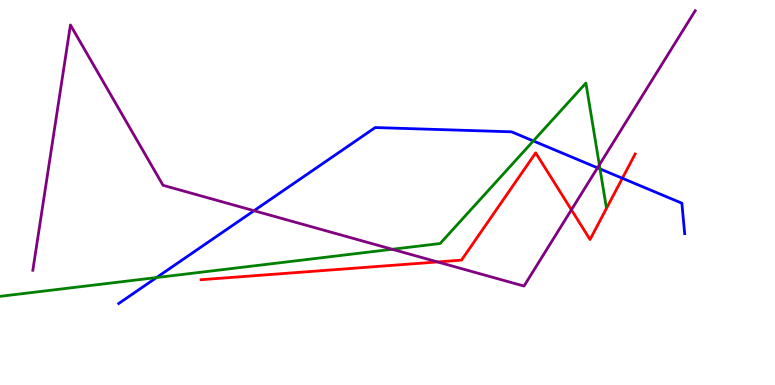[{'lines': ['blue', 'red'], 'intersections': [{'x': 8.03, 'y': 5.37}]}, {'lines': ['green', 'red'], 'intersections': []}, {'lines': ['purple', 'red'], 'intersections': [{'x': 5.65, 'y': 3.2}, {'x': 7.37, 'y': 4.55}]}, {'lines': ['blue', 'green'], 'intersections': [{'x': 2.02, 'y': 2.79}, {'x': 6.88, 'y': 6.34}, {'x': 7.74, 'y': 5.61}]}, {'lines': ['blue', 'purple'], 'intersections': [{'x': 3.28, 'y': 4.53}, {'x': 7.71, 'y': 5.64}]}, {'lines': ['green', 'purple'], 'intersections': [{'x': 5.06, 'y': 3.53}, {'x': 7.73, 'y': 5.72}]}]